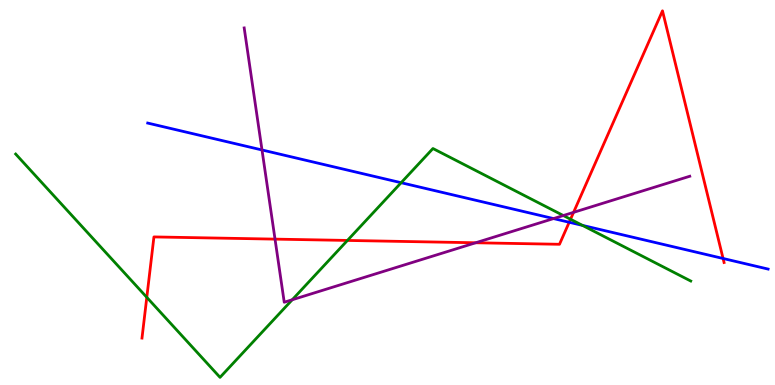[{'lines': ['blue', 'red'], 'intersections': [{'x': 7.34, 'y': 4.23}, {'x': 9.33, 'y': 3.29}]}, {'lines': ['green', 'red'], 'intersections': [{'x': 1.89, 'y': 2.28}, {'x': 4.48, 'y': 3.75}, {'x': 7.36, 'y': 4.31}]}, {'lines': ['purple', 'red'], 'intersections': [{'x': 3.55, 'y': 3.79}, {'x': 6.14, 'y': 3.69}, {'x': 7.4, 'y': 4.48}]}, {'lines': ['blue', 'green'], 'intersections': [{'x': 5.18, 'y': 5.25}, {'x': 7.52, 'y': 4.15}]}, {'lines': ['blue', 'purple'], 'intersections': [{'x': 3.38, 'y': 6.1}, {'x': 7.14, 'y': 4.32}]}, {'lines': ['green', 'purple'], 'intersections': [{'x': 3.77, 'y': 2.21}, {'x': 7.27, 'y': 4.4}]}]